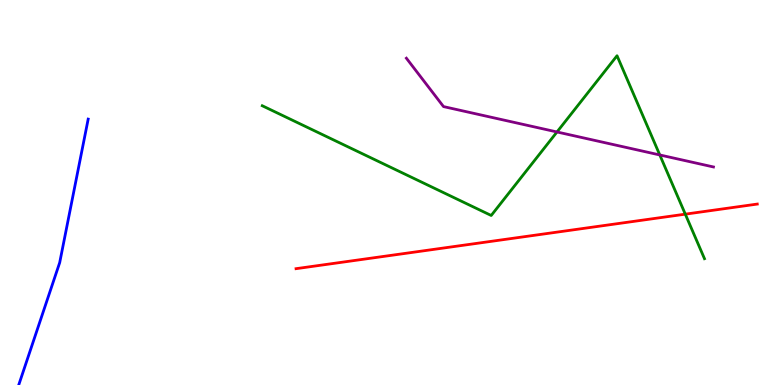[{'lines': ['blue', 'red'], 'intersections': []}, {'lines': ['green', 'red'], 'intersections': [{'x': 8.84, 'y': 4.44}]}, {'lines': ['purple', 'red'], 'intersections': []}, {'lines': ['blue', 'green'], 'intersections': []}, {'lines': ['blue', 'purple'], 'intersections': []}, {'lines': ['green', 'purple'], 'intersections': [{'x': 7.19, 'y': 6.57}, {'x': 8.51, 'y': 5.98}]}]